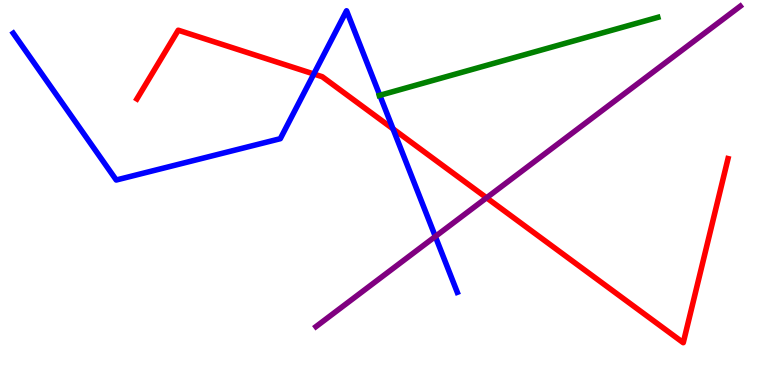[{'lines': ['blue', 'red'], 'intersections': [{'x': 4.05, 'y': 8.08}, {'x': 5.07, 'y': 6.65}]}, {'lines': ['green', 'red'], 'intersections': []}, {'lines': ['purple', 'red'], 'intersections': [{'x': 6.28, 'y': 4.86}]}, {'lines': ['blue', 'green'], 'intersections': [{'x': 4.9, 'y': 7.52}]}, {'lines': ['blue', 'purple'], 'intersections': [{'x': 5.62, 'y': 3.86}]}, {'lines': ['green', 'purple'], 'intersections': []}]